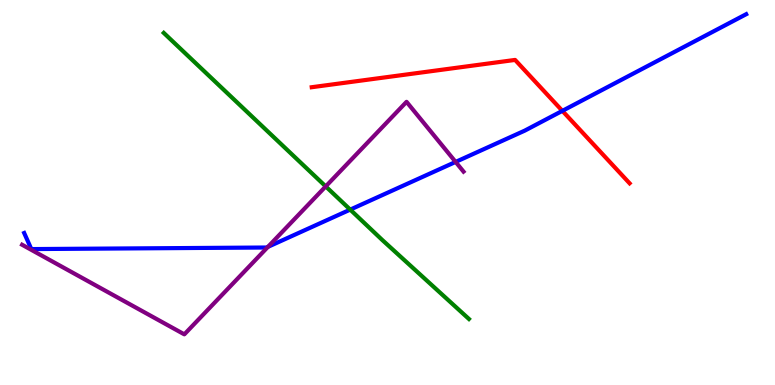[{'lines': ['blue', 'red'], 'intersections': [{'x': 7.26, 'y': 7.12}]}, {'lines': ['green', 'red'], 'intersections': []}, {'lines': ['purple', 'red'], 'intersections': []}, {'lines': ['blue', 'green'], 'intersections': [{'x': 4.52, 'y': 4.56}]}, {'lines': ['blue', 'purple'], 'intersections': [{'x': 3.46, 'y': 3.59}, {'x': 5.88, 'y': 5.79}]}, {'lines': ['green', 'purple'], 'intersections': [{'x': 4.2, 'y': 5.16}]}]